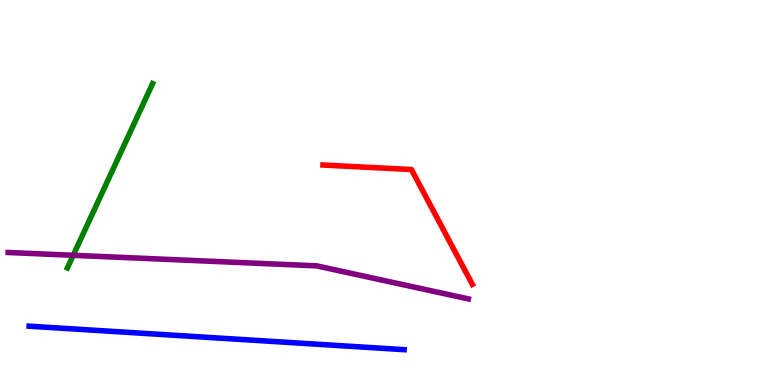[{'lines': ['blue', 'red'], 'intersections': []}, {'lines': ['green', 'red'], 'intersections': []}, {'lines': ['purple', 'red'], 'intersections': []}, {'lines': ['blue', 'green'], 'intersections': []}, {'lines': ['blue', 'purple'], 'intersections': []}, {'lines': ['green', 'purple'], 'intersections': [{'x': 0.945, 'y': 3.37}]}]